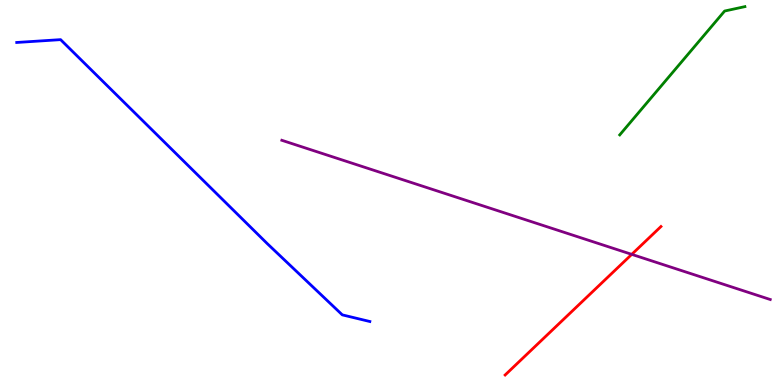[{'lines': ['blue', 'red'], 'intersections': []}, {'lines': ['green', 'red'], 'intersections': []}, {'lines': ['purple', 'red'], 'intersections': [{'x': 8.15, 'y': 3.39}]}, {'lines': ['blue', 'green'], 'intersections': []}, {'lines': ['blue', 'purple'], 'intersections': []}, {'lines': ['green', 'purple'], 'intersections': []}]